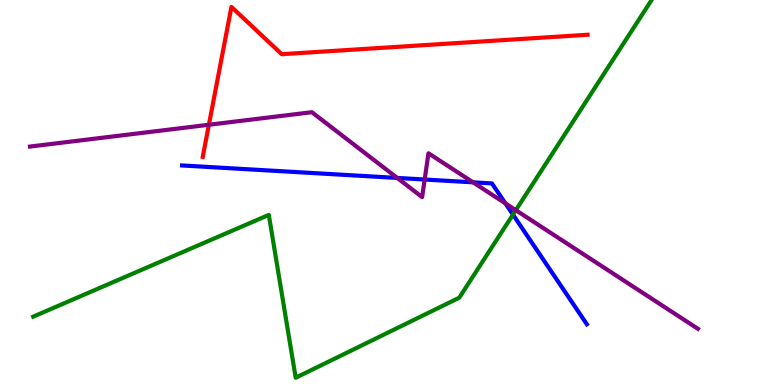[{'lines': ['blue', 'red'], 'intersections': []}, {'lines': ['green', 'red'], 'intersections': []}, {'lines': ['purple', 'red'], 'intersections': [{'x': 2.7, 'y': 6.76}]}, {'lines': ['blue', 'green'], 'intersections': [{'x': 6.62, 'y': 4.43}]}, {'lines': ['blue', 'purple'], 'intersections': [{'x': 5.13, 'y': 5.38}, {'x': 5.48, 'y': 5.34}, {'x': 6.1, 'y': 5.26}, {'x': 6.52, 'y': 4.72}]}, {'lines': ['green', 'purple'], 'intersections': [{'x': 6.66, 'y': 4.54}]}]